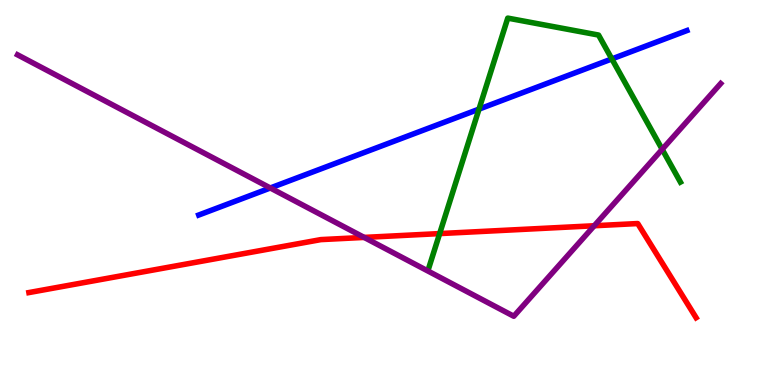[{'lines': ['blue', 'red'], 'intersections': []}, {'lines': ['green', 'red'], 'intersections': [{'x': 5.67, 'y': 3.93}]}, {'lines': ['purple', 'red'], 'intersections': [{'x': 4.7, 'y': 3.83}, {'x': 7.67, 'y': 4.14}]}, {'lines': ['blue', 'green'], 'intersections': [{'x': 6.18, 'y': 7.17}, {'x': 7.89, 'y': 8.47}]}, {'lines': ['blue', 'purple'], 'intersections': [{'x': 3.49, 'y': 5.12}]}, {'lines': ['green', 'purple'], 'intersections': [{'x': 8.54, 'y': 6.12}]}]